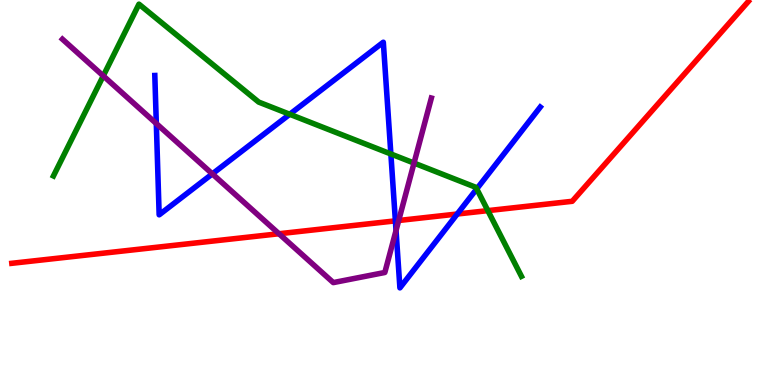[{'lines': ['blue', 'red'], 'intersections': [{'x': 5.1, 'y': 4.26}, {'x': 5.9, 'y': 4.44}]}, {'lines': ['green', 'red'], 'intersections': [{'x': 6.29, 'y': 4.53}]}, {'lines': ['purple', 'red'], 'intersections': [{'x': 3.6, 'y': 3.93}, {'x': 5.14, 'y': 4.27}]}, {'lines': ['blue', 'green'], 'intersections': [{'x': 3.74, 'y': 7.03}, {'x': 5.04, 'y': 6.0}, {'x': 6.15, 'y': 5.09}]}, {'lines': ['blue', 'purple'], 'intersections': [{'x': 2.02, 'y': 6.79}, {'x': 2.74, 'y': 5.48}, {'x': 5.11, 'y': 4.01}]}, {'lines': ['green', 'purple'], 'intersections': [{'x': 1.33, 'y': 8.03}, {'x': 5.34, 'y': 5.76}]}]